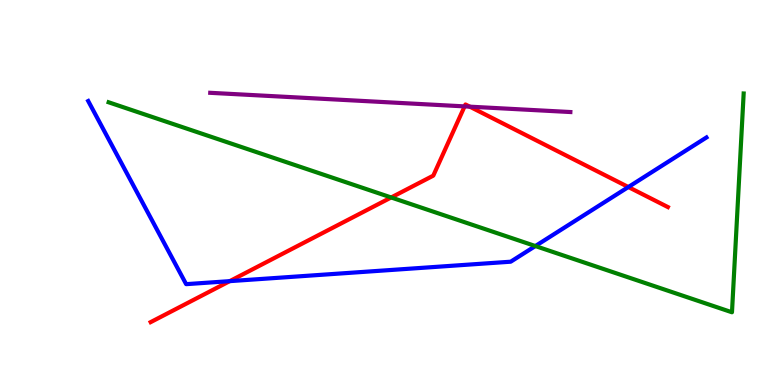[{'lines': ['blue', 'red'], 'intersections': [{'x': 2.96, 'y': 2.7}, {'x': 8.11, 'y': 5.14}]}, {'lines': ['green', 'red'], 'intersections': [{'x': 5.05, 'y': 4.87}]}, {'lines': ['purple', 'red'], 'intersections': [{'x': 5.99, 'y': 7.24}, {'x': 6.06, 'y': 7.23}]}, {'lines': ['blue', 'green'], 'intersections': [{'x': 6.91, 'y': 3.61}]}, {'lines': ['blue', 'purple'], 'intersections': []}, {'lines': ['green', 'purple'], 'intersections': []}]